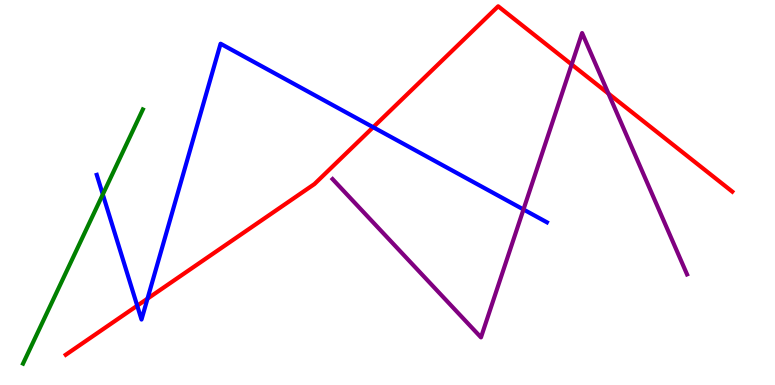[{'lines': ['blue', 'red'], 'intersections': [{'x': 1.77, 'y': 2.06}, {'x': 1.9, 'y': 2.24}, {'x': 4.82, 'y': 6.7}]}, {'lines': ['green', 'red'], 'intersections': []}, {'lines': ['purple', 'red'], 'intersections': [{'x': 7.38, 'y': 8.33}, {'x': 7.85, 'y': 7.57}]}, {'lines': ['blue', 'green'], 'intersections': [{'x': 1.33, 'y': 4.95}]}, {'lines': ['blue', 'purple'], 'intersections': [{'x': 6.75, 'y': 4.56}]}, {'lines': ['green', 'purple'], 'intersections': []}]